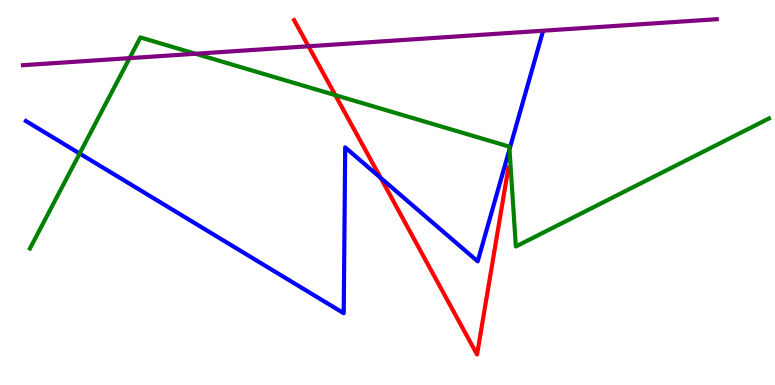[{'lines': ['blue', 'red'], 'intersections': [{'x': 4.91, 'y': 5.38}]}, {'lines': ['green', 'red'], 'intersections': [{'x': 4.33, 'y': 7.53}]}, {'lines': ['purple', 'red'], 'intersections': [{'x': 3.98, 'y': 8.8}]}, {'lines': ['blue', 'green'], 'intersections': [{'x': 1.03, 'y': 6.01}, {'x': 6.57, 'y': 6.12}]}, {'lines': ['blue', 'purple'], 'intersections': []}, {'lines': ['green', 'purple'], 'intersections': [{'x': 1.67, 'y': 8.49}, {'x': 2.52, 'y': 8.6}]}]